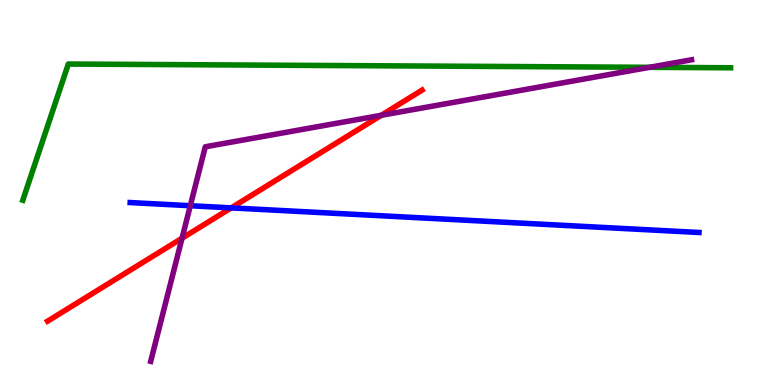[{'lines': ['blue', 'red'], 'intersections': [{'x': 2.98, 'y': 4.6}]}, {'lines': ['green', 'red'], 'intersections': []}, {'lines': ['purple', 'red'], 'intersections': [{'x': 2.35, 'y': 3.81}, {'x': 4.92, 'y': 7.01}]}, {'lines': ['blue', 'green'], 'intersections': []}, {'lines': ['blue', 'purple'], 'intersections': [{'x': 2.46, 'y': 4.66}]}, {'lines': ['green', 'purple'], 'intersections': [{'x': 8.38, 'y': 8.25}]}]